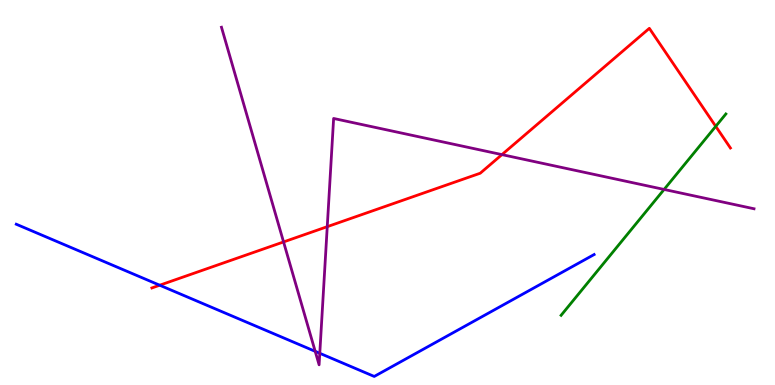[{'lines': ['blue', 'red'], 'intersections': [{'x': 2.06, 'y': 2.59}]}, {'lines': ['green', 'red'], 'intersections': [{'x': 9.24, 'y': 6.72}]}, {'lines': ['purple', 'red'], 'intersections': [{'x': 3.66, 'y': 3.72}, {'x': 4.22, 'y': 4.11}, {'x': 6.48, 'y': 5.98}]}, {'lines': ['blue', 'green'], 'intersections': []}, {'lines': ['blue', 'purple'], 'intersections': [{'x': 4.07, 'y': 0.874}, {'x': 4.13, 'y': 0.824}]}, {'lines': ['green', 'purple'], 'intersections': [{'x': 8.57, 'y': 5.08}]}]